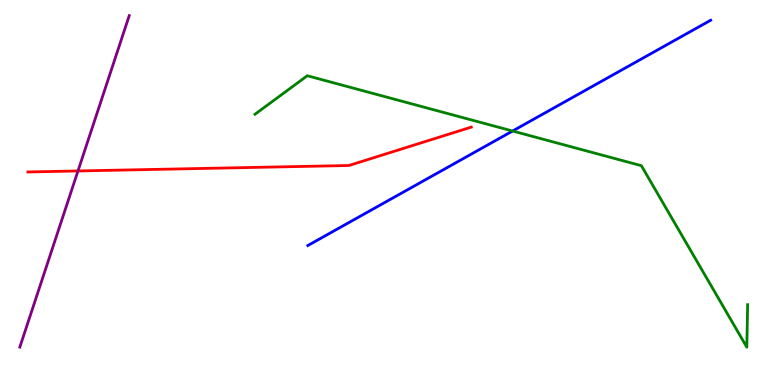[{'lines': ['blue', 'red'], 'intersections': []}, {'lines': ['green', 'red'], 'intersections': []}, {'lines': ['purple', 'red'], 'intersections': [{'x': 1.01, 'y': 5.56}]}, {'lines': ['blue', 'green'], 'intersections': [{'x': 6.61, 'y': 6.6}]}, {'lines': ['blue', 'purple'], 'intersections': []}, {'lines': ['green', 'purple'], 'intersections': []}]